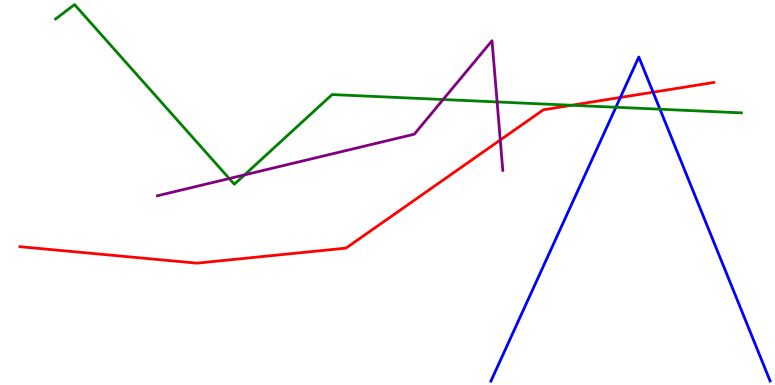[{'lines': ['blue', 'red'], 'intersections': [{'x': 8.0, 'y': 7.47}, {'x': 8.43, 'y': 7.61}]}, {'lines': ['green', 'red'], 'intersections': [{'x': 7.37, 'y': 7.27}]}, {'lines': ['purple', 'red'], 'intersections': [{'x': 6.46, 'y': 6.36}]}, {'lines': ['blue', 'green'], 'intersections': [{'x': 7.95, 'y': 7.21}, {'x': 8.52, 'y': 7.16}]}, {'lines': ['blue', 'purple'], 'intersections': []}, {'lines': ['green', 'purple'], 'intersections': [{'x': 2.96, 'y': 5.36}, {'x': 3.16, 'y': 5.46}, {'x': 5.72, 'y': 7.41}, {'x': 6.41, 'y': 7.35}]}]